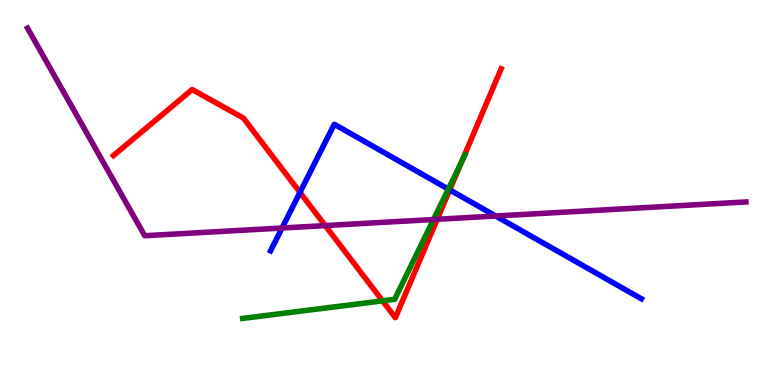[{'lines': ['blue', 'red'], 'intersections': [{'x': 3.87, 'y': 5.0}, {'x': 5.8, 'y': 5.07}]}, {'lines': ['green', 'red'], 'intersections': [{'x': 4.94, 'y': 2.19}, {'x': 5.96, 'y': 5.8}]}, {'lines': ['purple', 'red'], 'intersections': [{'x': 4.2, 'y': 4.14}, {'x': 5.64, 'y': 4.3}]}, {'lines': ['blue', 'green'], 'intersections': [{'x': 5.78, 'y': 5.09}]}, {'lines': ['blue', 'purple'], 'intersections': [{'x': 3.64, 'y': 4.08}, {'x': 6.4, 'y': 4.39}]}, {'lines': ['green', 'purple'], 'intersections': [{'x': 5.59, 'y': 4.3}]}]